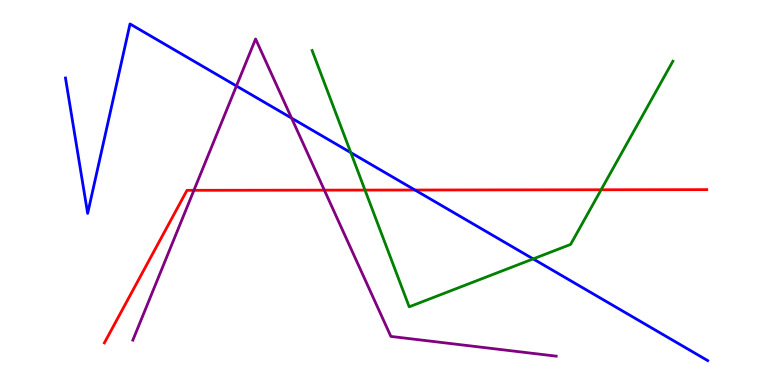[{'lines': ['blue', 'red'], 'intersections': [{'x': 5.35, 'y': 5.06}]}, {'lines': ['green', 'red'], 'intersections': [{'x': 4.71, 'y': 5.06}, {'x': 7.76, 'y': 5.07}]}, {'lines': ['purple', 'red'], 'intersections': [{'x': 2.5, 'y': 5.06}, {'x': 4.19, 'y': 5.06}]}, {'lines': ['blue', 'green'], 'intersections': [{'x': 4.53, 'y': 6.04}, {'x': 6.88, 'y': 3.28}]}, {'lines': ['blue', 'purple'], 'intersections': [{'x': 3.05, 'y': 7.77}, {'x': 3.76, 'y': 6.93}]}, {'lines': ['green', 'purple'], 'intersections': []}]